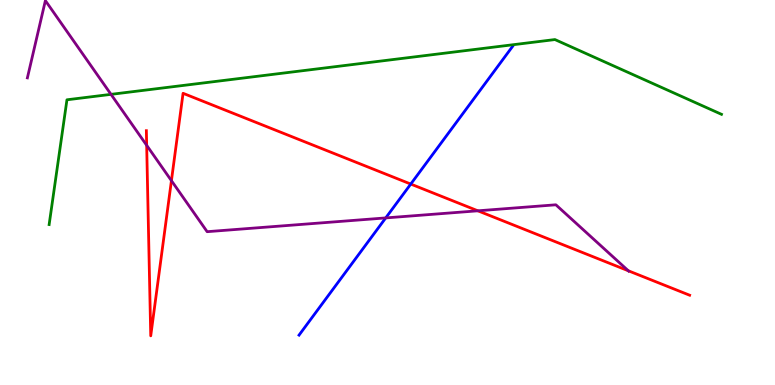[{'lines': ['blue', 'red'], 'intersections': [{'x': 5.3, 'y': 5.22}]}, {'lines': ['green', 'red'], 'intersections': []}, {'lines': ['purple', 'red'], 'intersections': [{'x': 1.89, 'y': 6.23}, {'x': 2.21, 'y': 5.31}, {'x': 6.17, 'y': 4.52}, {'x': 8.11, 'y': 2.97}]}, {'lines': ['blue', 'green'], 'intersections': []}, {'lines': ['blue', 'purple'], 'intersections': [{'x': 4.98, 'y': 4.34}]}, {'lines': ['green', 'purple'], 'intersections': [{'x': 1.43, 'y': 7.55}]}]